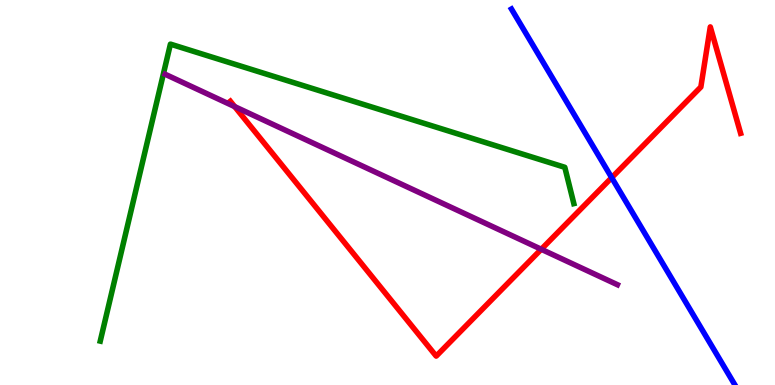[{'lines': ['blue', 'red'], 'intersections': [{'x': 7.89, 'y': 5.39}]}, {'lines': ['green', 'red'], 'intersections': []}, {'lines': ['purple', 'red'], 'intersections': [{'x': 3.03, 'y': 7.23}, {'x': 6.98, 'y': 3.53}]}, {'lines': ['blue', 'green'], 'intersections': []}, {'lines': ['blue', 'purple'], 'intersections': []}, {'lines': ['green', 'purple'], 'intersections': []}]